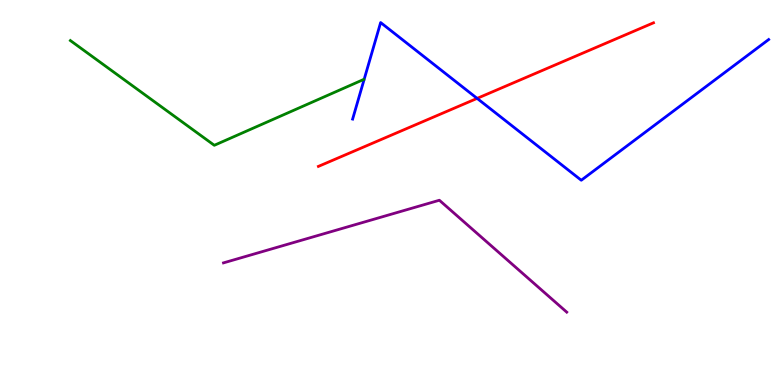[{'lines': ['blue', 'red'], 'intersections': [{'x': 6.16, 'y': 7.44}]}, {'lines': ['green', 'red'], 'intersections': []}, {'lines': ['purple', 'red'], 'intersections': []}, {'lines': ['blue', 'green'], 'intersections': []}, {'lines': ['blue', 'purple'], 'intersections': []}, {'lines': ['green', 'purple'], 'intersections': []}]